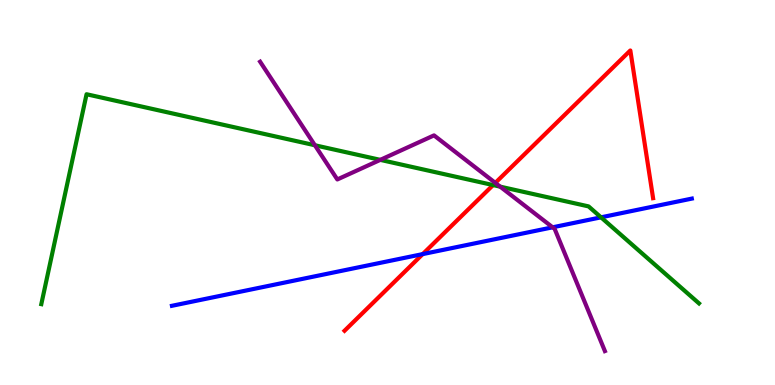[{'lines': ['blue', 'red'], 'intersections': [{'x': 5.45, 'y': 3.4}]}, {'lines': ['green', 'red'], 'intersections': [{'x': 6.36, 'y': 5.19}]}, {'lines': ['purple', 'red'], 'intersections': [{'x': 6.39, 'y': 5.25}]}, {'lines': ['blue', 'green'], 'intersections': [{'x': 7.76, 'y': 4.36}]}, {'lines': ['blue', 'purple'], 'intersections': [{'x': 7.13, 'y': 4.1}]}, {'lines': ['green', 'purple'], 'intersections': [{'x': 4.06, 'y': 6.23}, {'x': 4.91, 'y': 5.85}, {'x': 6.45, 'y': 5.15}]}]